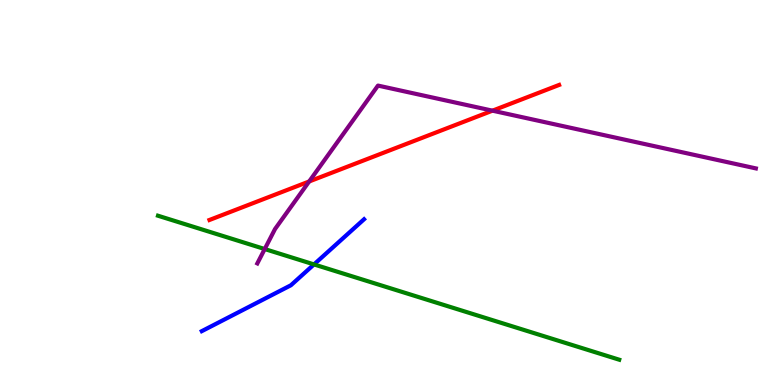[{'lines': ['blue', 'red'], 'intersections': []}, {'lines': ['green', 'red'], 'intersections': []}, {'lines': ['purple', 'red'], 'intersections': [{'x': 3.99, 'y': 5.29}, {'x': 6.35, 'y': 7.13}]}, {'lines': ['blue', 'green'], 'intersections': [{'x': 4.05, 'y': 3.13}]}, {'lines': ['blue', 'purple'], 'intersections': []}, {'lines': ['green', 'purple'], 'intersections': [{'x': 3.42, 'y': 3.53}]}]